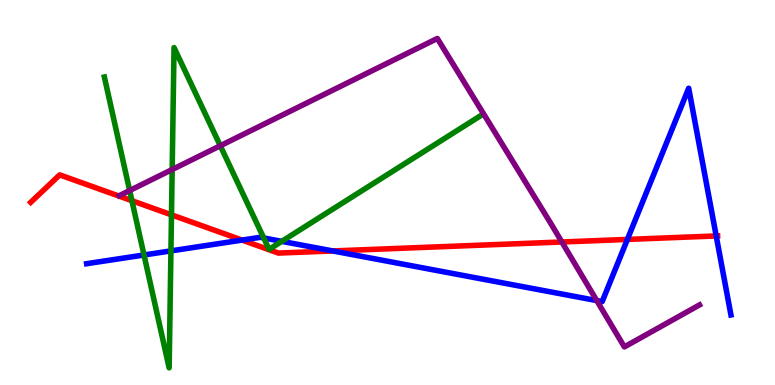[{'lines': ['blue', 'red'], 'intersections': [{'x': 3.12, 'y': 3.76}, {'x': 4.29, 'y': 3.48}, {'x': 8.1, 'y': 3.78}, {'x': 9.24, 'y': 3.87}]}, {'lines': ['green', 'red'], 'intersections': [{'x': 1.7, 'y': 4.79}, {'x': 2.21, 'y': 4.42}]}, {'lines': ['purple', 'red'], 'intersections': [{'x': 7.25, 'y': 3.71}]}, {'lines': ['blue', 'green'], 'intersections': [{'x': 1.86, 'y': 3.38}, {'x': 2.21, 'y': 3.48}, {'x': 3.4, 'y': 3.82}, {'x': 3.64, 'y': 3.73}]}, {'lines': ['blue', 'purple'], 'intersections': [{'x': 7.7, 'y': 2.19}]}, {'lines': ['green', 'purple'], 'intersections': [{'x': 1.67, 'y': 5.05}, {'x': 2.22, 'y': 5.6}, {'x': 2.84, 'y': 6.21}]}]